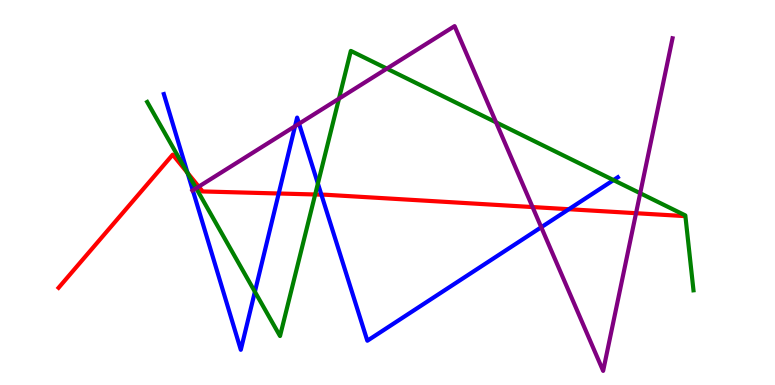[{'lines': ['blue', 'red'], 'intersections': [{'x': 2.42, 'y': 5.51}, {'x': 3.6, 'y': 4.97}, {'x': 4.15, 'y': 4.94}, {'x': 7.34, 'y': 4.57}]}, {'lines': ['green', 'red'], 'intersections': [{'x': 2.41, 'y': 5.52}, {'x': 4.07, 'y': 4.95}]}, {'lines': ['purple', 'red'], 'intersections': [{'x': 2.56, 'y': 5.15}, {'x': 6.87, 'y': 4.62}, {'x': 8.21, 'y': 4.46}]}, {'lines': ['blue', 'green'], 'intersections': [{'x': 2.42, 'y': 5.5}, {'x': 3.29, 'y': 2.42}, {'x': 4.1, 'y': 5.23}, {'x': 7.92, 'y': 5.32}]}, {'lines': ['blue', 'purple'], 'intersections': [{'x': 2.49, 'y': 5.06}, {'x': 3.81, 'y': 6.72}, {'x': 3.86, 'y': 6.79}, {'x': 6.98, 'y': 4.1}]}, {'lines': ['green', 'purple'], 'intersections': [{'x': 2.53, 'y': 5.11}, {'x': 4.37, 'y': 7.44}, {'x': 4.99, 'y': 8.22}, {'x': 6.4, 'y': 6.82}, {'x': 8.26, 'y': 4.98}]}]